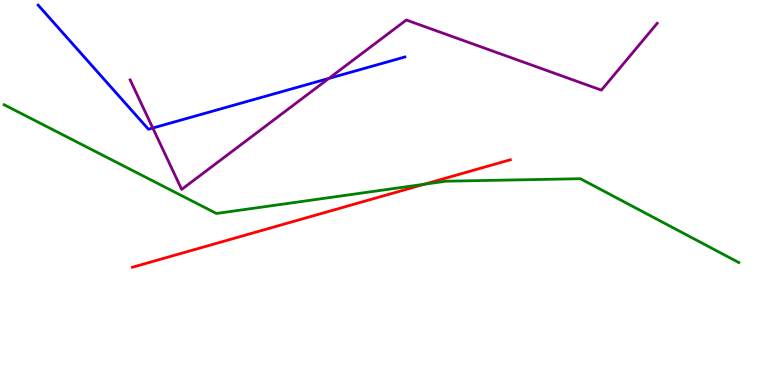[{'lines': ['blue', 'red'], 'intersections': []}, {'lines': ['green', 'red'], 'intersections': [{'x': 5.48, 'y': 5.21}]}, {'lines': ['purple', 'red'], 'intersections': []}, {'lines': ['blue', 'green'], 'intersections': []}, {'lines': ['blue', 'purple'], 'intersections': [{'x': 1.97, 'y': 6.67}, {'x': 4.24, 'y': 7.96}]}, {'lines': ['green', 'purple'], 'intersections': []}]